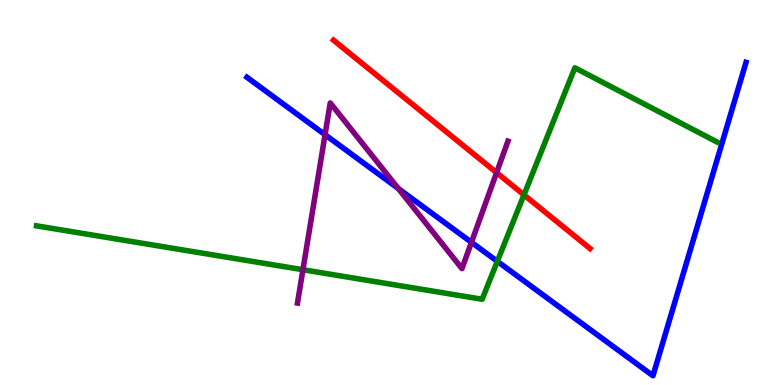[{'lines': ['blue', 'red'], 'intersections': []}, {'lines': ['green', 'red'], 'intersections': [{'x': 6.76, 'y': 4.94}]}, {'lines': ['purple', 'red'], 'intersections': [{'x': 6.41, 'y': 5.52}]}, {'lines': ['blue', 'green'], 'intersections': [{'x': 6.42, 'y': 3.21}]}, {'lines': ['blue', 'purple'], 'intersections': [{'x': 4.19, 'y': 6.5}, {'x': 5.14, 'y': 5.1}, {'x': 6.08, 'y': 3.71}]}, {'lines': ['green', 'purple'], 'intersections': [{'x': 3.91, 'y': 2.99}]}]